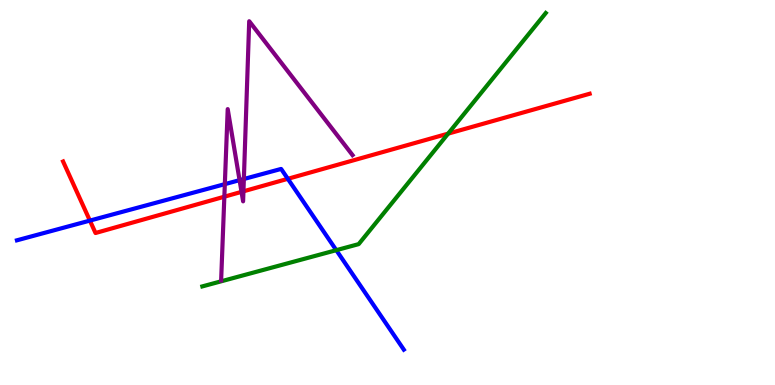[{'lines': ['blue', 'red'], 'intersections': [{'x': 1.16, 'y': 4.27}, {'x': 3.71, 'y': 5.36}]}, {'lines': ['green', 'red'], 'intersections': [{'x': 5.78, 'y': 6.53}]}, {'lines': ['purple', 'red'], 'intersections': [{'x': 2.89, 'y': 4.89}, {'x': 3.12, 'y': 5.02}, {'x': 3.14, 'y': 5.03}]}, {'lines': ['blue', 'green'], 'intersections': [{'x': 4.34, 'y': 3.5}]}, {'lines': ['blue', 'purple'], 'intersections': [{'x': 2.9, 'y': 5.22}, {'x': 3.09, 'y': 5.32}, {'x': 3.15, 'y': 5.35}]}, {'lines': ['green', 'purple'], 'intersections': []}]